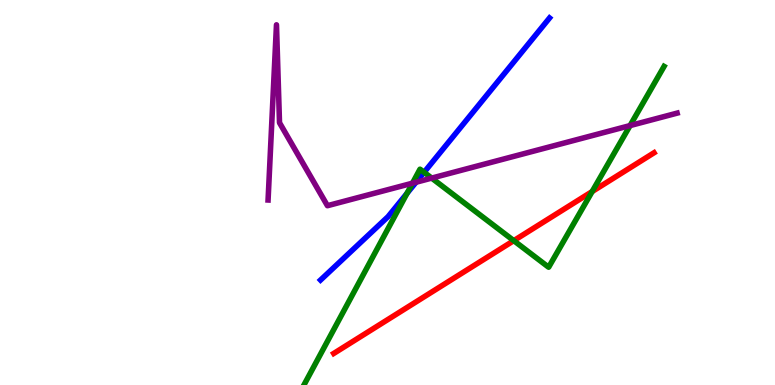[{'lines': ['blue', 'red'], 'intersections': []}, {'lines': ['green', 'red'], 'intersections': [{'x': 6.63, 'y': 3.75}, {'x': 7.64, 'y': 5.03}]}, {'lines': ['purple', 'red'], 'intersections': []}, {'lines': ['blue', 'green'], 'intersections': [{'x': 5.25, 'y': 4.98}, {'x': 5.47, 'y': 5.52}]}, {'lines': ['blue', 'purple'], 'intersections': [{'x': 5.37, 'y': 5.27}]}, {'lines': ['green', 'purple'], 'intersections': [{'x': 5.32, 'y': 5.24}, {'x': 5.57, 'y': 5.37}, {'x': 8.13, 'y': 6.74}]}]